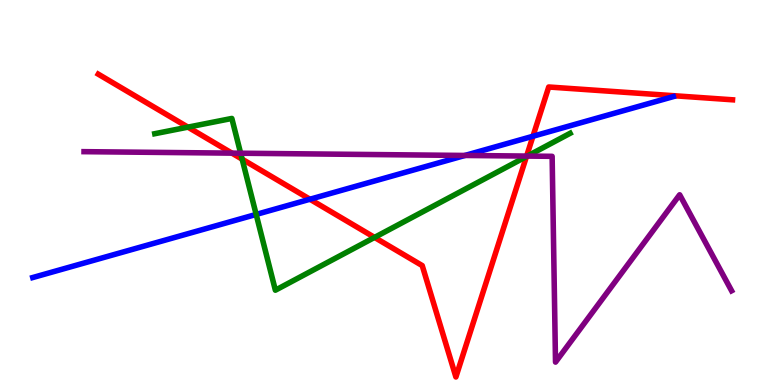[{'lines': ['blue', 'red'], 'intersections': [{'x': 4.0, 'y': 4.82}, {'x': 6.88, 'y': 6.46}]}, {'lines': ['green', 'red'], 'intersections': [{'x': 2.42, 'y': 6.7}, {'x': 3.12, 'y': 5.87}, {'x': 4.83, 'y': 3.83}, {'x': 6.79, 'y': 5.93}]}, {'lines': ['purple', 'red'], 'intersections': [{'x': 2.99, 'y': 6.02}, {'x': 6.8, 'y': 5.95}]}, {'lines': ['blue', 'green'], 'intersections': [{'x': 3.31, 'y': 4.43}]}, {'lines': ['blue', 'purple'], 'intersections': [{'x': 6.0, 'y': 5.96}]}, {'lines': ['green', 'purple'], 'intersections': [{'x': 3.11, 'y': 6.02}, {'x': 6.8, 'y': 5.95}]}]